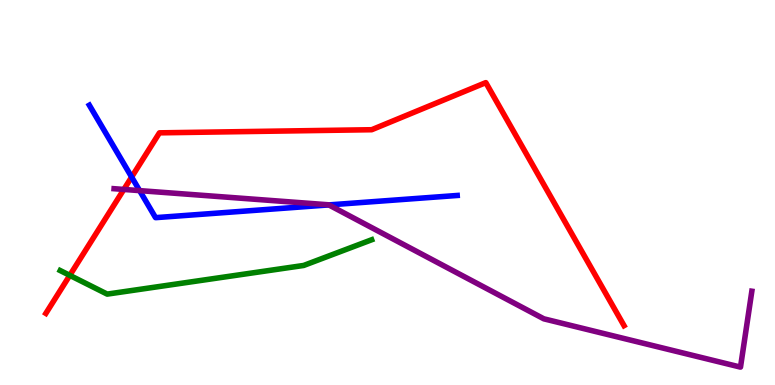[{'lines': ['blue', 'red'], 'intersections': [{'x': 1.7, 'y': 5.4}]}, {'lines': ['green', 'red'], 'intersections': [{'x': 0.9, 'y': 2.85}]}, {'lines': ['purple', 'red'], 'intersections': [{'x': 1.6, 'y': 5.08}]}, {'lines': ['blue', 'green'], 'intersections': []}, {'lines': ['blue', 'purple'], 'intersections': [{'x': 1.8, 'y': 5.05}, {'x': 4.24, 'y': 4.68}]}, {'lines': ['green', 'purple'], 'intersections': []}]